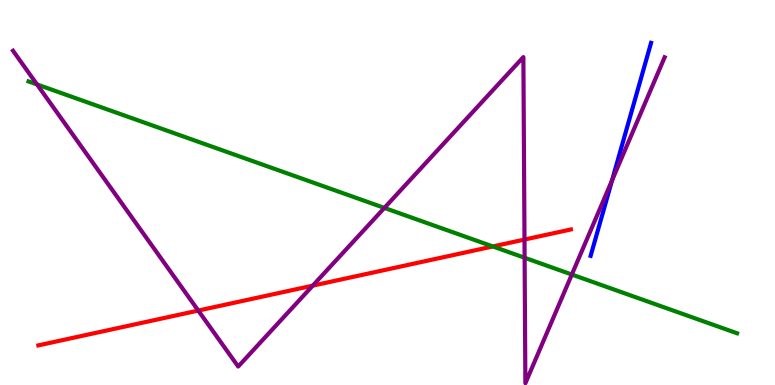[{'lines': ['blue', 'red'], 'intersections': []}, {'lines': ['green', 'red'], 'intersections': [{'x': 6.36, 'y': 3.6}]}, {'lines': ['purple', 'red'], 'intersections': [{'x': 2.56, 'y': 1.93}, {'x': 4.04, 'y': 2.58}, {'x': 6.77, 'y': 3.78}]}, {'lines': ['blue', 'green'], 'intersections': []}, {'lines': ['blue', 'purple'], 'intersections': [{'x': 7.9, 'y': 5.31}]}, {'lines': ['green', 'purple'], 'intersections': [{'x': 0.478, 'y': 7.81}, {'x': 4.96, 'y': 4.6}, {'x': 6.77, 'y': 3.31}, {'x': 7.38, 'y': 2.87}]}]